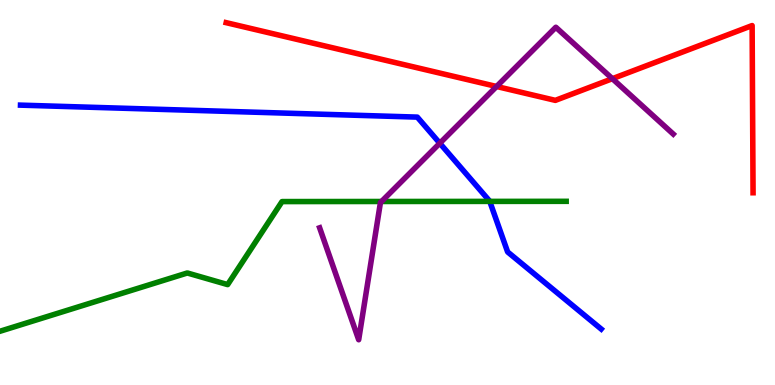[{'lines': ['blue', 'red'], 'intersections': []}, {'lines': ['green', 'red'], 'intersections': []}, {'lines': ['purple', 'red'], 'intersections': [{'x': 6.41, 'y': 7.75}, {'x': 7.9, 'y': 7.96}]}, {'lines': ['blue', 'green'], 'intersections': [{'x': 6.32, 'y': 4.77}]}, {'lines': ['blue', 'purple'], 'intersections': [{'x': 5.67, 'y': 6.28}]}, {'lines': ['green', 'purple'], 'intersections': [{'x': 4.92, 'y': 4.77}]}]